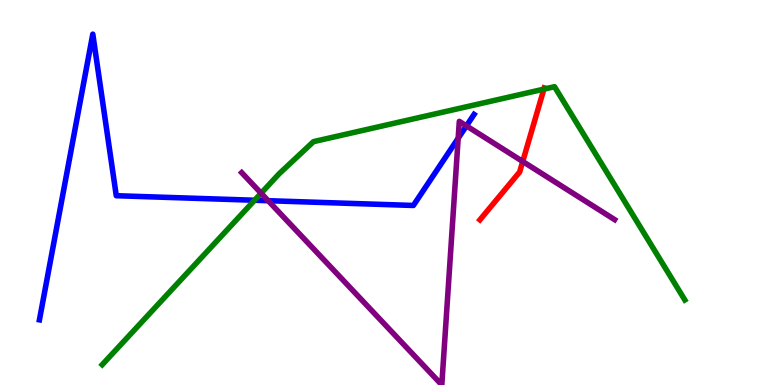[{'lines': ['blue', 'red'], 'intersections': []}, {'lines': ['green', 'red'], 'intersections': [{'x': 7.02, 'y': 7.68}]}, {'lines': ['purple', 'red'], 'intersections': [{'x': 6.74, 'y': 5.81}]}, {'lines': ['blue', 'green'], 'intersections': [{'x': 3.28, 'y': 4.8}]}, {'lines': ['blue', 'purple'], 'intersections': [{'x': 3.46, 'y': 4.79}, {'x': 5.91, 'y': 6.41}, {'x': 6.02, 'y': 6.73}]}, {'lines': ['green', 'purple'], 'intersections': [{'x': 3.37, 'y': 4.98}]}]